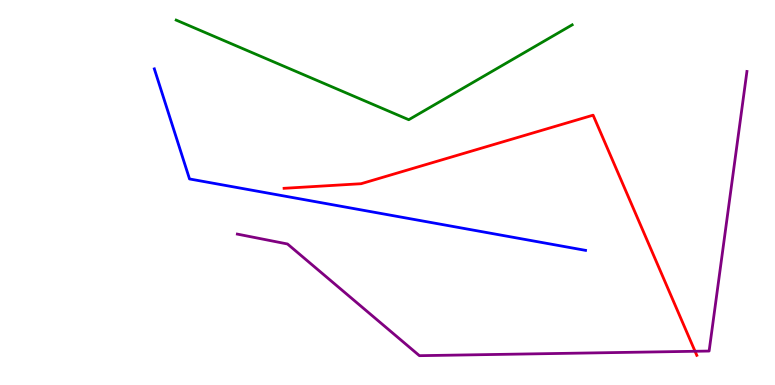[{'lines': ['blue', 'red'], 'intersections': []}, {'lines': ['green', 'red'], 'intersections': []}, {'lines': ['purple', 'red'], 'intersections': [{'x': 8.97, 'y': 0.876}]}, {'lines': ['blue', 'green'], 'intersections': []}, {'lines': ['blue', 'purple'], 'intersections': []}, {'lines': ['green', 'purple'], 'intersections': []}]